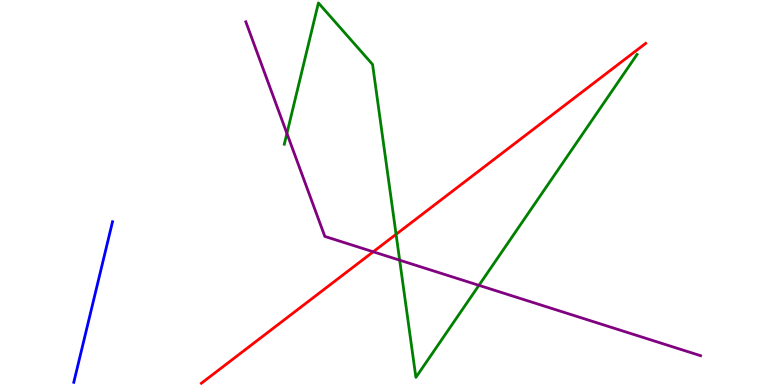[{'lines': ['blue', 'red'], 'intersections': []}, {'lines': ['green', 'red'], 'intersections': [{'x': 5.11, 'y': 3.91}]}, {'lines': ['purple', 'red'], 'intersections': [{'x': 4.82, 'y': 3.46}]}, {'lines': ['blue', 'green'], 'intersections': []}, {'lines': ['blue', 'purple'], 'intersections': []}, {'lines': ['green', 'purple'], 'intersections': [{'x': 3.7, 'y': 6.53}, {'x': 5.16, 'y': 3.24}, {'x': 6.18, 'y': 2.59}]}]